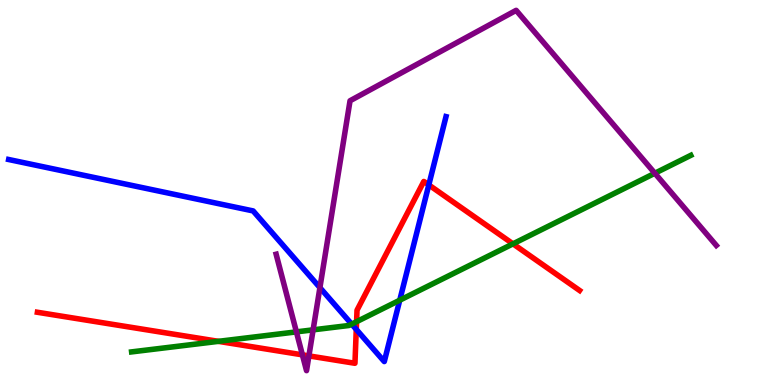[{'lines': ['blue', 'red'], 'intersections': [{'x': 4.6, 'y': 1.44}, {'x': 5.53, 'y': 5.2}]}, {'lines': ['green', 'red'], 'intersections': [{'x': 2.82, 'y': 1.13}, {'x': 4.6, 'y': 1.64}, {'x': 6.62, 'y': 3.67}]}, {'lines': ['purple', 'red'], 'intersections': [{'x': 3.9, 'y': 0.783}, {'x': 3.99, 'y': 0.756}]}, {'lines': ['blue', 'green'], 'intersections': [{'x': 4.54, 'y': 1.58}, {'x': 5.16, 'y': 2.2}]}, {'lines': ['blue', 'purple'], 'intersections': [{'x': 4.13, 'y': 2.53}]}, {'lines': ['green', 'purple'], 'intersections': [{'x': 3.82, 'y': 1.38}, {'x': 4.04, 'y': 1.43}, {'x': 8.45, 'y': 5.5}]}]